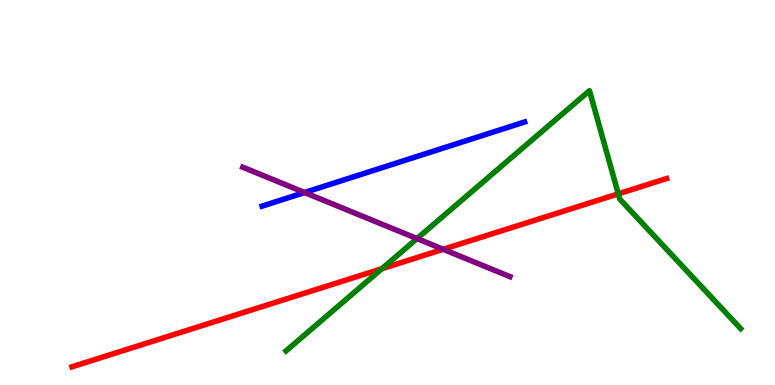[{'lines': ['blue', 'red'], 'intersections': []}, {'lines': ['green', 'red'], 'intersections': [{'x': 4.93, 'y': 3.02}, {'x': 7.98, 'y': 4.96}]}, {'lines': ['purple', 'red'], 'intersections': [{'x': 5.72, 'y': 3.52}]}, {'lines': ['blue', 'green'], 'intersections': []}, {'lines': ['blue', 'purple'], 'intersections': [{'x': 3.93, 'y': 5.0}]}, {'lines': ['green', 'purple'], 'intersections': [{'x': 5.38, 'y': 3.8}]}]